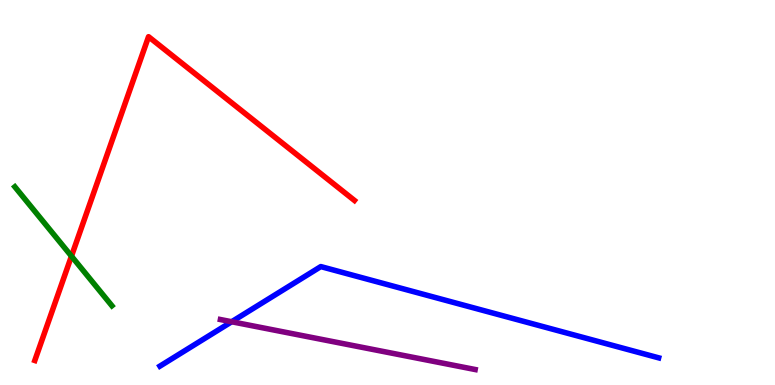[{'lines': ['blue', 'red'], 'intersections': []}, {'lines': ['green', 'red'], 'intersections': [{'x': 0.922, 'y': 3.35}]}, {'lines': ['purple', 'red'], 'intersections': []}, {'lines': ['blue', 'green'], 'intersections': []}, {'lines': ['blue', 'purple'], 'intersections': [{'x': 2.99, 'y': 1.64}]}, {'lines': ['green', 'purple'], 'intersections': []}]